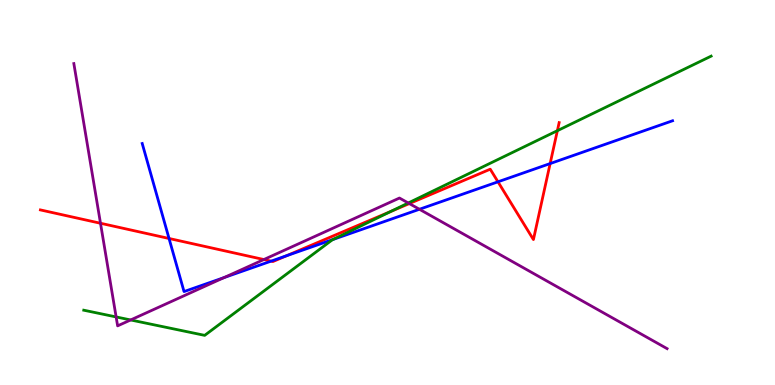[{'lines': ['blue', 'red'], 'intersections': [{'x': 2.18, 'y': 3.81}, {'x': 3.5, 'y': 3.22}, {'x': 3.7, 'y': 3.36}, {'x': 6.43, 'y': 5.28}, {'x': 7.1, 'y': 5.75}]}, {'lines': ['green', 'red'], 'intersections': [{'x': 5.04, 'y': 4.51}, {'x': 7.19, 'y': 6.61}]}, {'lines': ['purple', 'red'], 'intersections': [{'x': 1.3, 'y': 4.2}, {'x': 3.4, 'y': 3.26}, {'x': 5.28, 'y': 4.71}]}, {'lines': ['blue', 'green'], 'intersections': [{'x': 4.29, 'y': 3.78}]}, {'lines': ['blue', 'purple'], 'intersections': [{'x': 2.89, 'y': 2.79}, {'x': 5.41, 'y': 4.56}]}, {'lines': ['green', 'purple'], 'intersections': [{'x': 1.5, 'y': 1.77}, {'x': 1.69, 'y': 1.69}, {'x': 5.27, 'y': 4.73}]}]